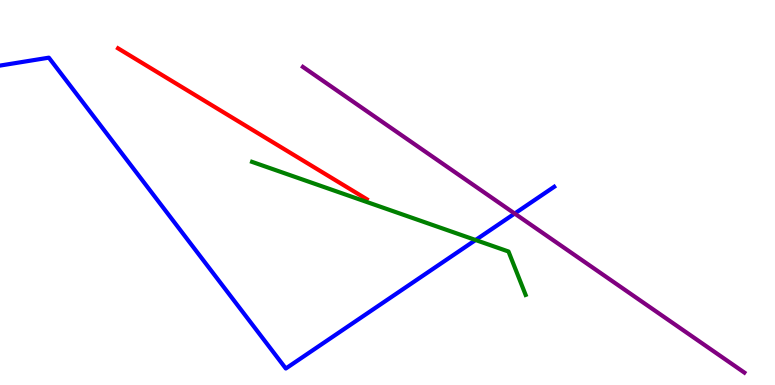[{'lines': ['blue', 'red'], 'intersections': []}, {'lines': ['green', 'red'], 'intersections': []}, {'lines': ['purple', 'red'], 'intersections': []}, {'lines': ['blue', 'green'], 'intersections': [{'x': 6.14, 'y': 3.77}]}, {'lines': ['blue', 'purple'], 'intersections': [{'x': 6.64, 'y': 4.45}]}, {'lines': ['green', 'purple'], 'intersections': []}]